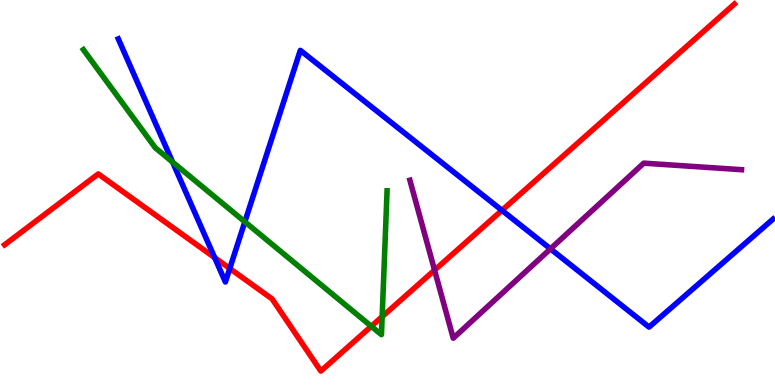[{'lines': ['blue', 'red'], 'intersections': [{'x': 2.77, 'y': 3.31}, {'x': 2.96, 'y': 3.03}, {'x': 6.48, 'y': 4.54}]}, {'lines': ['green', 'red'], 'intersections': [{'x': 4.79, 'y': 1.52}, {'x': 4.93, 'y': 1.78}]}, {'lines': ['purple', 'red'], 'intersections': [{'x': 5.61, 'y': 2.98}]}, {'lines': ['blue', 'green'], 'intersections': [{'x': 2.23, 'y': 5.79}, {'x': 3.16, 'y': 4.24}]}, {'lines': ['blue', 'purple'], 'intersections': [{'x': 7.1, 'y': 3.54}]}, {'lines': ['green', 'purple'], 'intersections': []}]